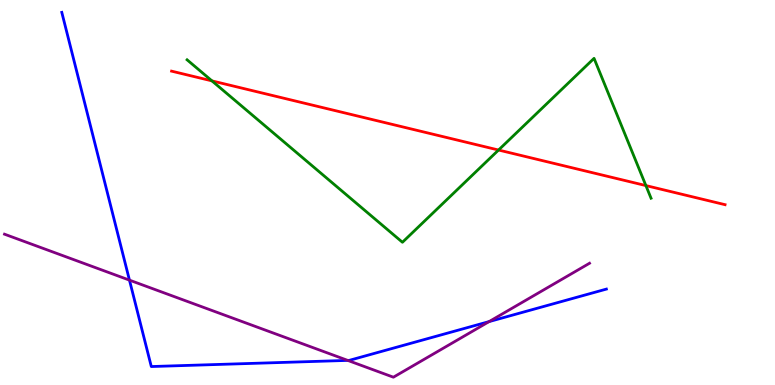[{'lines': ['blue', 'red'], 'intersections': []}, {'lines': ['green', 'red'], 'intersections': [{'x': 2.73, 'y': 7.9}, {'x': 6.43, 'y': 6.1}, {'x': 8.33, 'y': 5.18}]}, {'lines': ['purple', 'red'], 'intersections': []}, {'lines': ['blue', 'green'], 'intersections': []}, {'lines': ['blue', 'purple'], 'intersections': [{'x': 1.67, 'y': 2.72}, {'x': 4.49, 'y': 0.639}, {'x': 6.31, 'y': 1.65}]}, {'lines': ['green', 'purple'], 'intersections': []}]